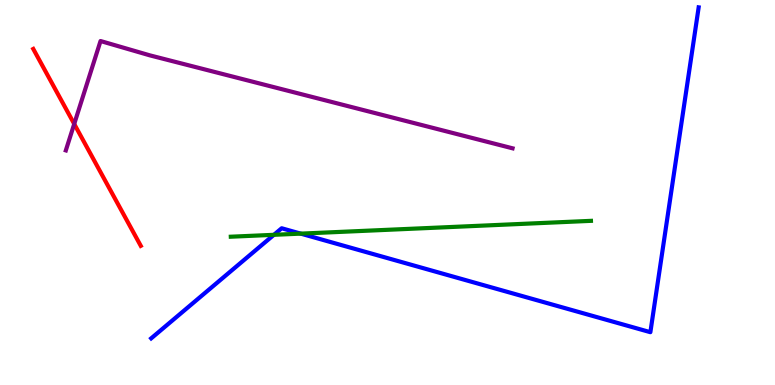[{'lines': ['blue', 'red'], 'intersections': []}, {'lines': ['green', 'red'], 'intersections': []}, {'lines': ['purple', 'red'], 'intersections': [{'x': 0.958, 'y': 6.78}]}, {'lines': ['blue', 'green'], 'intersections': [{'x': 3.53, 'y': 3.9}, {'x': 3.88, 'y': 3.93}]}, {'lines': ['blue', 'purple'], 'intersections': []}, {'lines': ['green', 'purple'], 'intersections': []}]